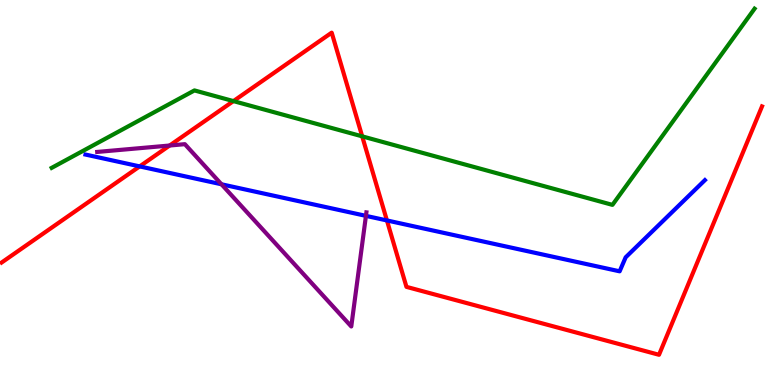[{'lines': ['blue', 'red'], 'intersections': [{'x': 1.8, 'y': 5.68}, {'x': 4.99, 'y': 4.27}]}, {'lines': ['green', 'red'], 'intersections': [{'x': 3.01, 'y': 7.37}, {'x': 4.67, 'y': 6.46}]}, {'lines': ['purple', 'red'], 'intersections': [{'x': 2.19, 'y': 6.22}]}, {'lines': ['blue', 'green'], 'intersections': []}, {'lines': ['blue', 'purple'], 'intersections': [{'x': 2.86, 'y': 5.21}, {'x': 4.72, 'y': 4.39}]}, {'lines': ['green', 'purple'], 'intersections': []}]